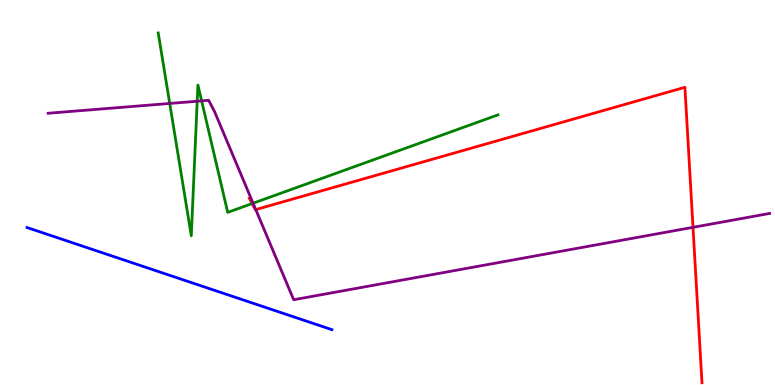[{'lines': ['blue', 'red'], 'intersections': []}, {'lines': ['green', 'red'], 'intersections': [{'x': 3.25, 'y': 4.71}]}, {'lines': ['purple', 'red'], 'intersections': [{'x': 3.3, 'y': 4.56}, {'x': 8.94, 'y': 4.1}]}, {'lines': ['blue', 'green'], 'intersections': []}, {'lines': ['blue', 'purple'], 'intersections': []}, {'lines': ['green', 'purple'], 'intersections': [{'x': 2.19, 'y': 7.31}, {'x': 2.54, 'y': 7.37}, {'x': 2.6, 'y': 7.38}, {'x': 3.27, 'y': 4.72}]}]